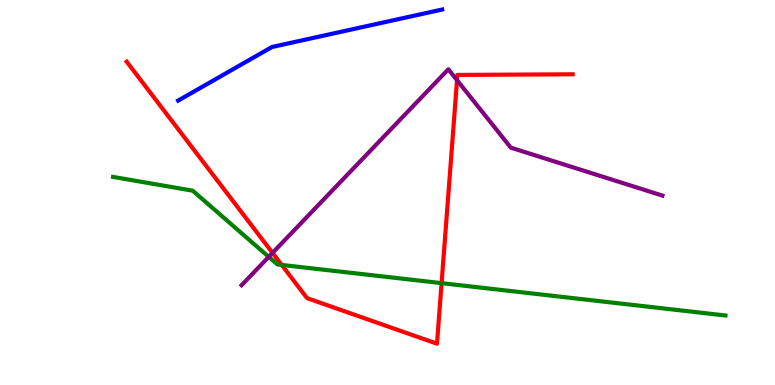[{'lines': ['blue', 'red'], 'intersections': []}, {'lines': ['green', 'red'], 'intersections': [{'x': 3.64, 'y': 3.12}, {'x': 5.7, 'y': 2.65}]}, {'lines': ['purple', 'red'], 'intersections': [{'x': 3.52, 'y': 3.43}, {'x': 5.9, 'y': 7.92}]}, {'lines': ['blue', 'green'], 'intersections': []}, {'lines': ['blue', 'purple'], 'intersections': []}, {'lines': ['green', 'purple'], 'intersections': [{'x': 3.47, 'y': 3.33}]}]